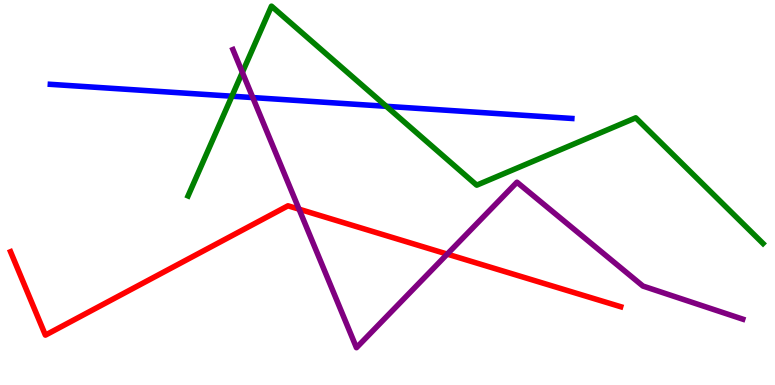[{'lines': ['blue', 'red'], 'intersections': []}, {'lines': ['green', 'red'], 'intersections': []}, {'lines': ['purple', 'red'], 'intersections': [{'x': 3.86, 'y': 4.57}, {'x': 5.77, 'y': 3.4}]}, {'lines': ['blue', 'green'], 'intersections': [{'x': 2.99, 'y': 7.5}, {'x': 4.98, 'y': 7.24}]}, {'lines': ['blue', 'purple'], 'intersections': [{'x': 3.26, 'y': 7.47}]}, {'lines': ['green', 'purple'], 'intersections': [{'x': 3.13, 'y': 8.12}]}]